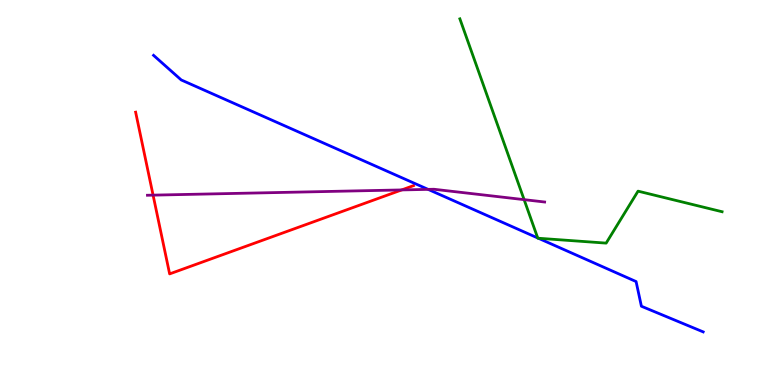[{'lines': ['blue', 'red'], 'intersections': []}, {'lines': ['green', 'red'], 'intersections': []}, {'lines': ['purple', 'red'], 'intersections': [{'x': 1.98, 'y': 4.93}, {'x': 5.18, 'y': 5.07}]}, {'lines': ['blue', 'green'], 'intersections': [{'x': 6.94, 'y': 3.82}, {'x': 6.95, 'y': 3.81}]}, {'lines': ['blue', 'purple'], 'intersections': [{'x': 5.52, 'y': 5.08}]}, {'lines': ['green', 'purple'], 'intersections': [{'x': 6.76, 'y': 4.81}]}]